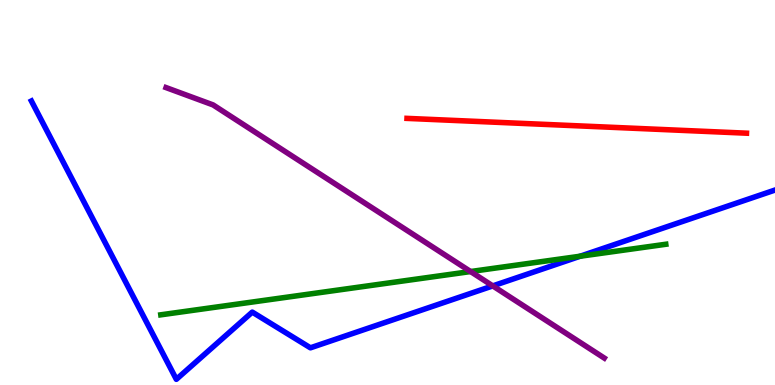[{'lines': ['blue', 'red'], 'intersections': []}, {'lines': ['green', 'red'], 'intersections': []}, {'lines': ['purple', 'red'], 'intersections': []}, {'lines': ['blue', 'green'], 'intersections': [{'x': 7.49, 'y': 3.34}]}, {'lines': ['blue', 'purple'], 'intersections': [{'x': 6.36, 'y': 2.57}]}, {'lines': ['green', 'purple'], 'intersections': [{'x': 6.07, 'y': 2.95}]}]